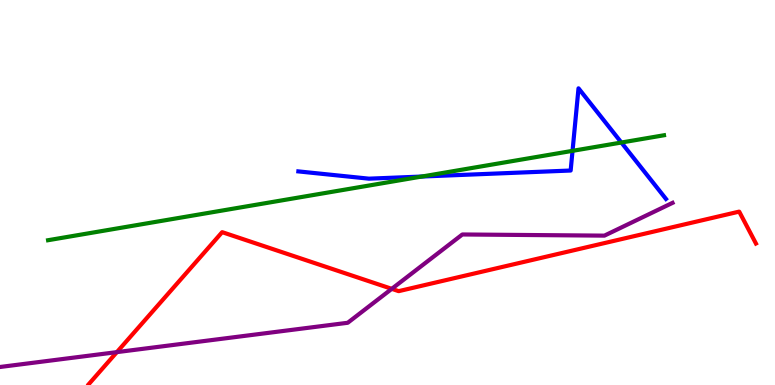[{'lines': ['blue', 'red'], 'intersections': []}, {'lines': ['green', 'red'], 'intersections': []}, {'lines': ['purple', 'red'], 'intersections': [{'x': 1.51, 'y': 0.854}, {'x': 5.06, 'y': 2.5}]}, {'lines': ['blue', 'green'], 'intersections': [{'x': 5.44, 'y': 5.41}, {'x': 7.39, 'y': 6.08}, {'x': 8.02, 'y': 6.3}]}, {'lines': ['blue', 'purple'], 'intersections': []}, {'lines': ['green', 'purple'], 'intersections': []}]